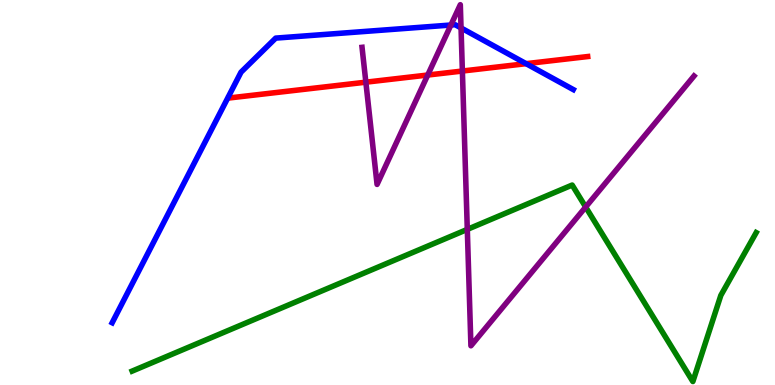[{'lines': ['blue', 'red'], 'intersections': [{'x': 6.79, 'y': 8.35}]}, {'lines': ['green', 'red'], 'intersections': []}, {'lines': ['purple', 'red'], 'intersections': [{'x': 4.72, 'y': 7.87}, {'x': 5.52, 'y': 8.05}, {'x': 5.97, 'y': 8.16}]}, {'lines': ['blue', 'green'], 'intersections': []}, {'lines': ['blue', 'purple'], 'intersections': [{'x': 5.82, 'y': 9.35}, {'x': 5.95, 'y': 9.27}]}, {'lines': ['green', 'purple'], 'intersections': [{'x': 6.03, 'y': 4.04}, {'x': 7.56, 'y': 4.62}]}]